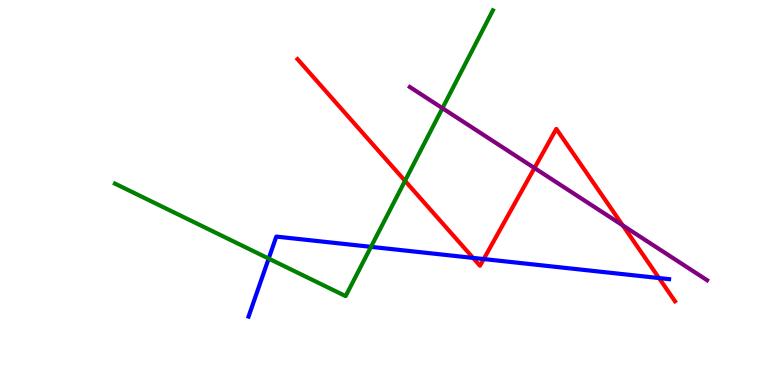[{'lines': ['blue', 'red'], 'intersections': [{'x': 6.1, 'y': 3.3}, {'x': 6.24, 'y': 3.27}, {'x': 8.5, 'y': 2.78}]}, {'lines': ['green', 'red'], 'intersections': [{'x': 5.23, 'y': 5.3}]}, {'lines': ['purple', 'red'], 'intersections': [{'x': 6.9, 'y': 5.64}, {'x': 8.04, 'y': 4.14}]}, {'lines': ['blue', 'green'], 'intersections': [{'x': 3.47, 'y': 3.28}, {'x': 4.79, 'y': 3.59}]}, {'lines': ['blue', 'purple'], 'intersections': []}, {'lines': ['green', 'purple'], 'intersections': [{'x': 5.71, 'y': 7.19}]}]